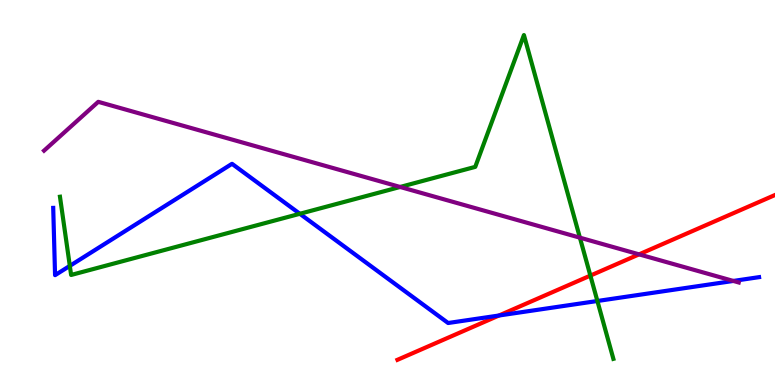[{'lines': ['blue', 'red'], 'intersections': [{'x': 6.44, 'y': 1.8}]}, {'lines': ['green', 'red'], 'intersections': [{'x': 7.62, 'y': 2.84}]}, {'lines': ['purple', 'red'], 'intersections': [{'x': 8.25, 'y': 3.39}]}, {'lines': ['blue', 'green'], 'intersections': [{'x': 0.901, 'y': 3.09}, {'x': 3.87, 'y': 4.45}, {'x': 7.71, 'y': 2.18}]}, {'lines': ['blue', 'purple'], 'intersections': [{'x': 9.46, 'y': 2.7}]}, {'lines': ['green', 'purple'], 'intersections': [{'x': 5.16, 'y': 5.14}, {'x': 7.48, 'y': 3.83}]}]